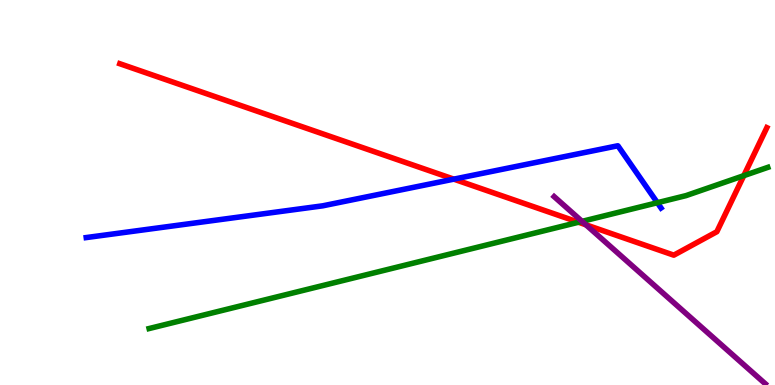[{'lines': ['blue', 'red'], 'intersections': [{'x': 5.86, 'y': 5.35}]}, {'lines': ['green', 'red'], 'intersections': [{'x': 7.46, 'y': 4.23}, {'x': 9.6, 'y': 5.44}]}, {'lines': ['purple', 'red'], 'intersections': [{'x': 7.56, 'y': 4.16}]}, {'lines': ['blue', 'green'], 'intersections': [{'x': 8.48, 'y': 4.73}]}, {'lines': ['blue', 'purple'], 'intersections': []}, {'lines': ['green', 'purple'], 'intersections': [{'x': 7.51, 'y': 4.25}]}]